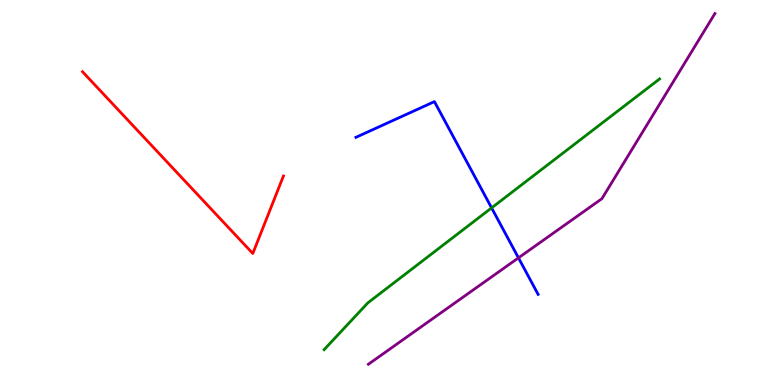[{'lines': ['blue', 'red'], 'intersections': []}, {'lines': ['green', 'red'], 'intersections': []}, {'lines': ['purple', 'red'], 'intersections': []}, {'lines': ['blue', 'green'], 'intersections': [{'x': 6.34, 'y': 4.6}]}, {'lines': ['blue', 'purple'], 'intersections': [{'x': 6.69, 'y': 3.3}]}, {'lines': ['green', 'purple'], 'intersections': []}]